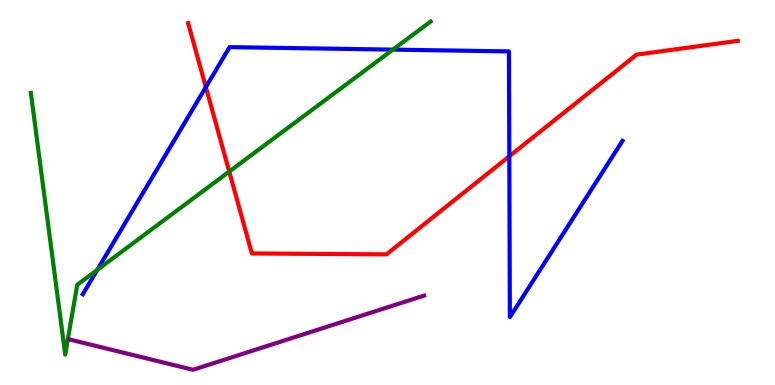[{'lines': ['blue', 'red'], 'intersections': [{'x': 2.66, 'y': 7.74}, {'x': 6.57, 'y': 5.94}]}, {'lines': ['green', 'red'], 'intersections': [{'x': 2.96, 'y': 5.54}]}, {'lines': ['purple', 'red'], 'intersections': []}, {'lines': ['blue', 'green'], 'intersections': [{'x': 1.26, 'y': 2.99}, {'x': 5.07, 'y': 8.71}]}, {'lines': ['blue', 'purple'], 'intersections': []}, {'lines': ['green', 'purple'], 'intersections': []}]